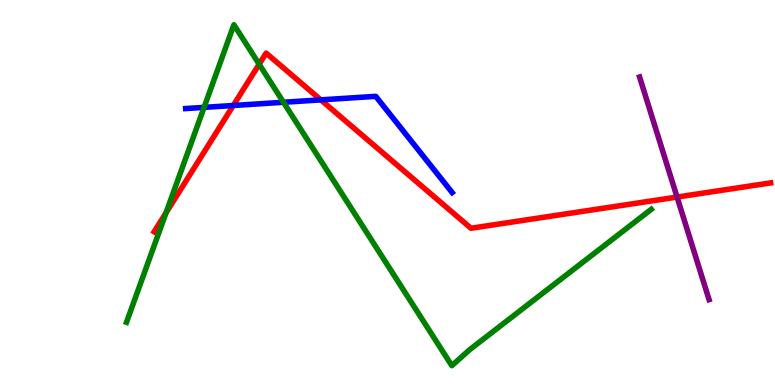[{'lines': ['blue', 'red'], 'intersections': [{'x': 3.01, 'y': 7.26}, {'x': 4.14, 'y': 7.41}]}, {'lines': ['green', 'red'], 'intersections': [{'x': 2.14, 'y': 4.47}, {'x': 3.34, 'y': 8.33}]}, {'lines': ['purple', 'red'], 'intersections': [{'x': 8.74, 'y': 4.88}]}, {'lines': ['blue', 'green'], 'intersections': [{'x': 2.63, 'y': 7.21}, {'x': 3.66, 'y': 7.34}]}, {'lines': ['blue', 'purple'], 'intersections': []}, {'lines': ['green', 'purple'], 'intersections': []}]